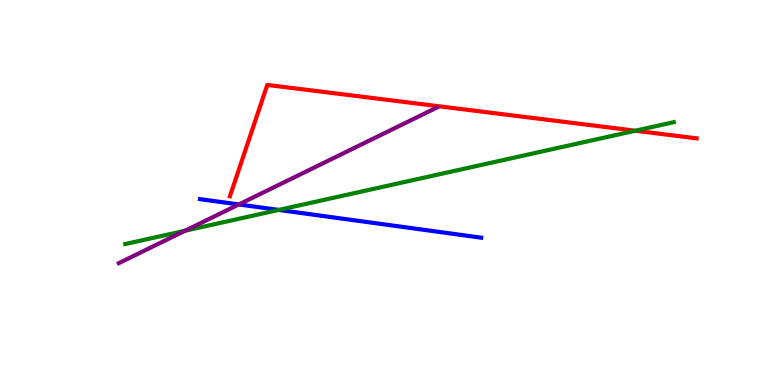[{'lines': ['blue', 'red'], 'intersections': []}, {'lines': ['green', 'red'], 'intersections': [{'x': 8.2, 'y': 6.6}]}, {'lines': ['purple', 'red'], 'intersections': []}, {'lines': ['blue', 'green'], 'intersections': [{'x': 3.6, 'y': 4.55}]}, {'lines': ['blue', 'purple'], 'intersections': [{'x': 3.08, 'y': 4.69}]}, {'lines': ['green', 'purple'], 'intersections': [{'x': 2.39, 'y': 4.01}]}]